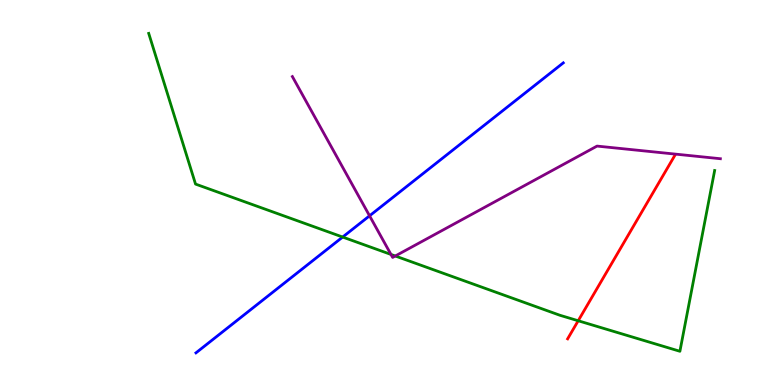[{'lines': ['blue', 'red'], 'intersections': []}, {'lines': ['green', 'red'], 'intersections': [{'x': 7.46, 'y': 1.67}]}, {'lines': ['purple', 'red'], 'intersections': []}, {'lines': ['blue', 'green'], 'intersections': [{'x': 4.42, 'y': 3.84}]}, {'lines': ['blue', 'purple'], 'intersections': [{'x': 4.77, 'y': 4.39}]}, {'lines': ['green', 'purple'], 'intersections': [{'x': 5.04, 'y': 3.39}, {'x': 5.1, 'y': 3.35}]}]